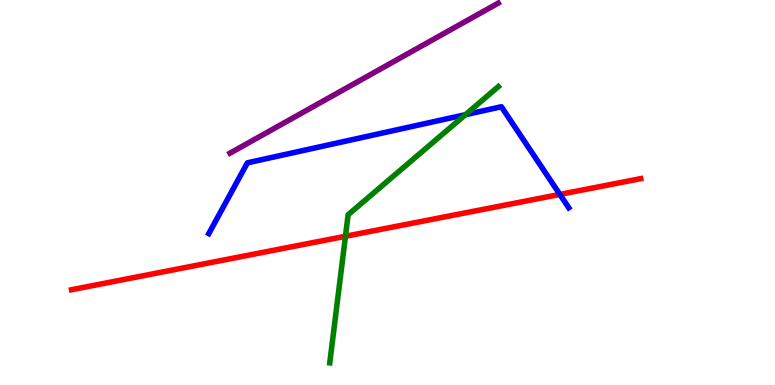[{'lines': ['blue', 'red'], 'intersections': [{'x': 7.22, 'y': 4.95}]}, {'lines': ['green', 'red'], 'intersections': [{'x': 4.46, 'y': 3.86}]}, {'lines': ['purple', 'red'], 'intersections': []}, {'lines': ['blue', 'green'], 'intersections': [{'x': 6.01, 'y': 7.02}]}, {'lines': ['blue', 'purple'], 'intersections': []}, {'lines': ['green', 'purple'], 'intersections': []}]